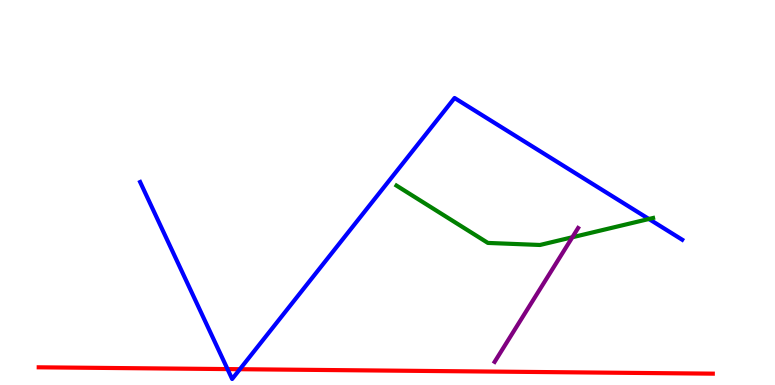[{'lines': ['blue', 'red'], 'intersections': [{'x': 2.94, 'y': 0.413}, {'x': 3.1, 'y': 0.41}]}, {'lines': ['green', 'red'], 'intersections': []}, {'lines': ['purple', 'red'], 'intersections': []}, {'lines': ['blue', 'green'], 'intersections': [{'x': 8.37, 'y': 4.31}]}, {'lines': ['blue', 'purple'], 'intersections': []}, {'lines': ['green', 'purple'], 'intersections': [{'x': 7.39, 'y': 3.84}]}]